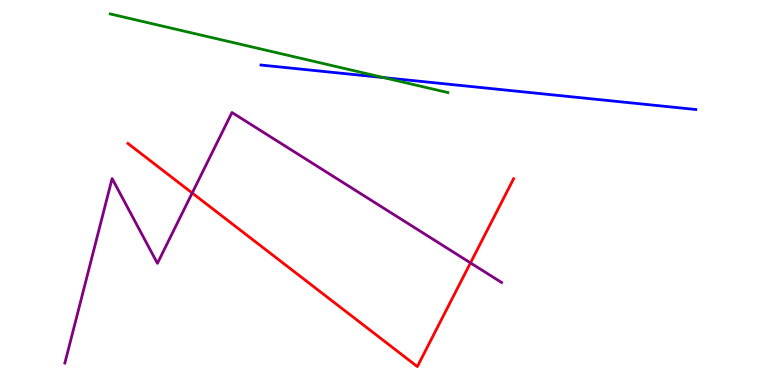[{'lines': ['blue', 'red'], 'intersections': []}, {'lines': ['green', 'red'], 'intersections': []}, {'lines': ['purple', 'red'], 'intersections': [{'x': 2.48, 'y': 4.99}, {'x': 6.07, 'y': 3.17}]}, {'lines': ['blue', 'green'], 'intersections': [{'x': 4.95, 'y': 7.99}]}, {'lines': ['blue', 'purple'], 'intersections': []}, {'lines': ['green', 'purple'], 'intersections': []}]